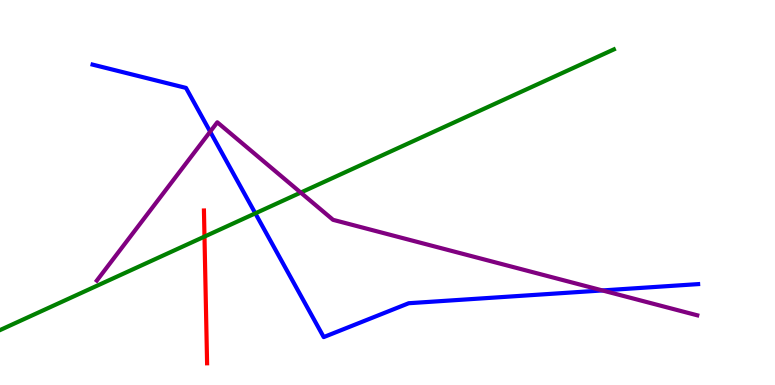[{'lines': ['blue', 'red'], 'intersections': []}, {'lines': ['green', 'red'], 'intersections': [{'x': 2.64, 'y': 3.85}]}, {'lines': ['purple', 'red'], 'intersections': []}, {'lines': ['blue', 'green'], 'intersections': [{'x': 3.29, 'y': 4.46}]}, {'lines': ['blue', 'purple'], 'intersections': [{'x': 2.71, 'y': 6.58}, {'x': 7.77, 'y': 2.46}]}, {'lines': ['green', 'purple'], 'intersections': [{'x': 3.88, 'y': 5.0}]}]